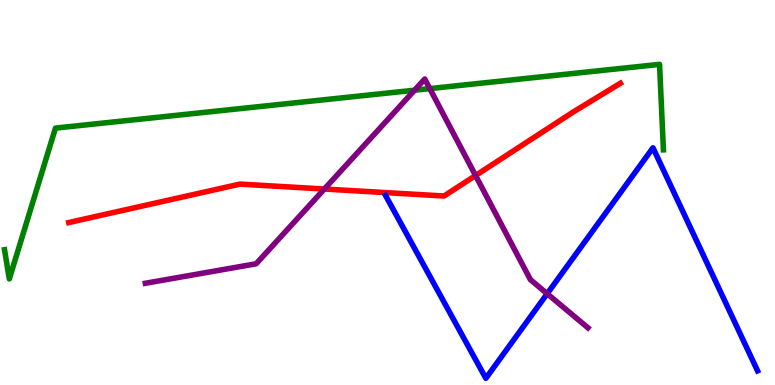[{'lines': ['blue', 'red'], 'intersections': []}, {'lines': ['green', 'red'], 'intersections': []}, {'lines': ['purple', 'red'], 'intersections': [{'x': 4.19, 'y': 5.09}, {'x': 6.14, 'y': 5.44}]}, {'lines': ['blue', 'green'], 'intersections': []}, {'lines': ['blue', 'purple'], 'intersections': [{'x': 7.06, 'y': 2.37}]}, {'lines': ['green', 'purple'], 'intersections': [{'x': 5.35, 'y': 7.66}, {'x': 5.55, 'y': 7.7}]}]